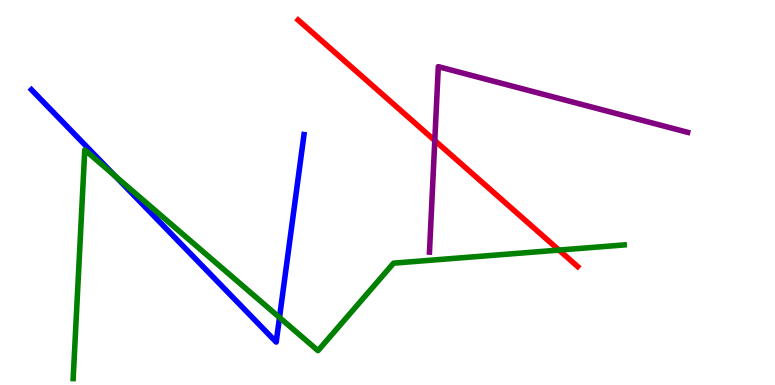[{'lines': ['blue', 'red'], 'intersections': []}, {'lines': ['green', 'red'], 'intersections': [{'x': 7.21, 'y': 3.5}]}, {'lines': ['purple', 'red'], 'intersections': [{'x': 5.61, 'y': 6.35}]}, {'lines': ['blue', 'green'], 'intersections': [{'x': 1.49, 'y': 5.43}, {'x': 3.61, 'y': 1.75}]}, {'lines': ['blue', 'purple'], 'intersections': []}, {'lines': ['green', 'purple'], 'intersections': []}]